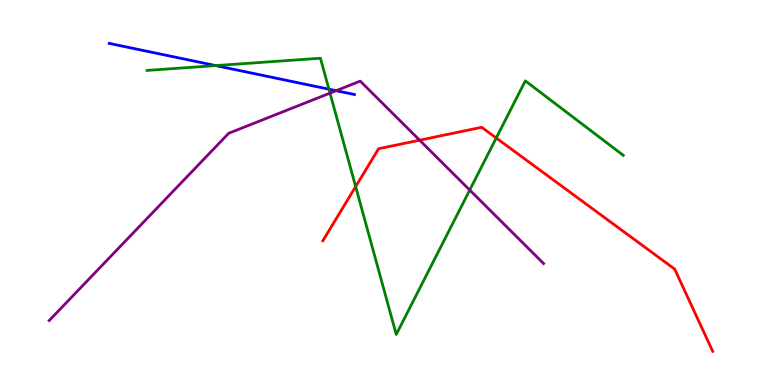[{'lines': ['blue', 'red'], 'intersections': []}, {'lines': ['green', 'red'], 'intersections': [{'x': 4.59, 'y': 5.15}, {'x': 6.4, 'y': 6.42}]}, {'lines': ['purple', 'red'], 'intersections': [{'x': 5.41, 'y': 6.36}]}, {'lines': ['blue', 'green'], 'intersections': [{'x': 2.78, 'y': 8.3}, {'x': 4.24, 'y': 7.68}]}, {'lines': ['blue', 'purple'], 'intersections': [{'x': 4.34, 'y': 7.64}]}, {'lines': ['green', 'purple'], 'intersections': [{'x': 4.26, 'y': 7.58}, {'x': 6.06, 'y': 5.06}]}]